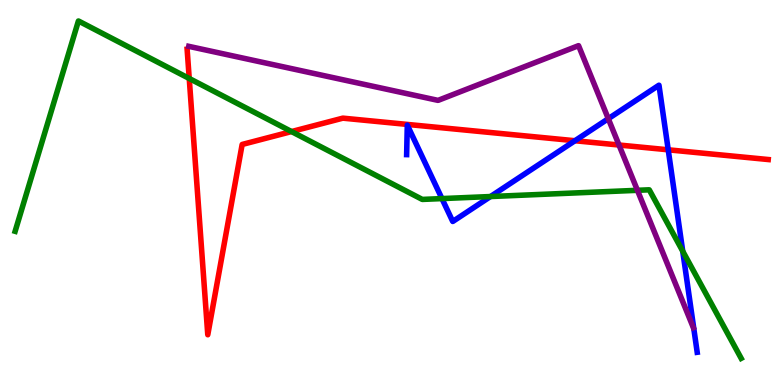[{'lines': ['blue', 'red'], 'intersections': [{'x': 7.42, 'y': 6.34}, {'x': 8.62, 'y': 6.11}]}, {'lines': ['green', 'red'], 'intersections': [{'x': 2.44, 'y': 7.96}, {'x': 3.76, 'y': 6.58}]}, {'lines': ['purple', 'red'], 'intersections': [{'x': 7.99, 'y': 6.23}]}, {'lines': ['blue', 'green'], 'intersections': [{'x': 5.7, 'y': 4.84}, {'x': 6.33, 'y': 4.9}, {'x': 8.81, 'y': 3.48}]}, {'lines': ['blue', 'purple'], 'intersections': [{'x': 7.85, 'y': 6.92}]}, {'lines': ['green', 'purple'], 'intersections': [{'x': 8.23, 'y': 5.06}]}]